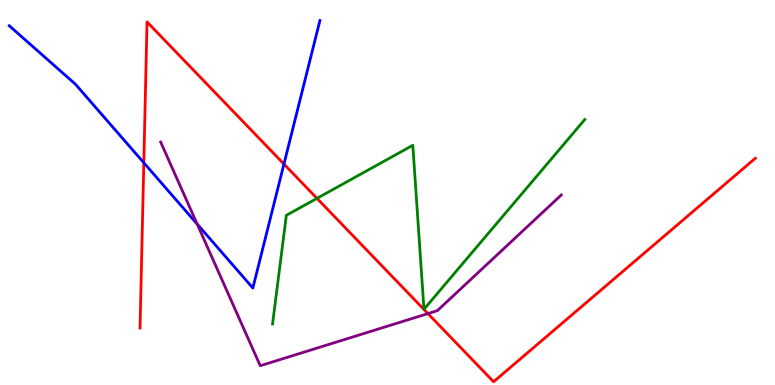[{'lines': ['blue', 'red'], 'intersections': [{'x': 1.86, 'y': 5.77}, {'x': 3.66, 'y': 5.74}]}, {'lines': ['green', 'red'], 'intersections': [{'x': 4.09, 'y': 4.85}]}, {'lines': ['purple', 'red'], 'intersections': [{'x': 5.52, 'y': 1.85}]}, {'lines': ['blue', 'green'], 'intersections': []}, {'lines': ['blue', 'purple'], 'intersections': [{'x': 2.54, 'y': 4.18}]}, {'lines': ['green', 'purple'], 'intersections': []}]